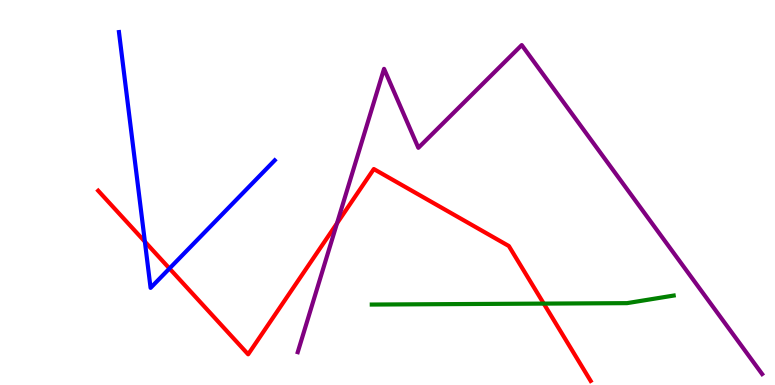[{'lines': ['blue', 'red'], 'intersections': [{'x': 1.87, 'y': 3.72}, {'x': 2.19, 'y': 3.03}]}, {'lines': ['green', 'red'], 'intersections': [{'x': 7.02, 'y': 2.11}]}, {'lines': ['purple', 'red'], 'intersections': [{'x': 4.35, 'y': 4.2}]}, {'lines': ['blue', 'green'], 'intersections': []}, {'lines': ['blue', 'purple'], 'intersections': []}, {'lines': ['green', 'purple'], 'intersections': []}]